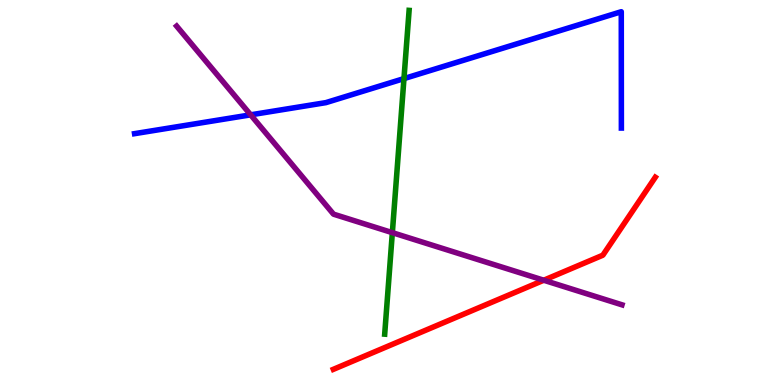[{'lines': ['blue', 'red'], 'intersections': []}, {'lines': ['green', 'red'], 'intersections': []}, {'lines': ['purple', 'red'], 'intersections': [{'x': 7.02, 'y': 2.72}]}, {'lines': ['blue', 'green'], 'intersections': [{'x': 5.21, 'y': 7.96}]}, {'lines': ['blue', 'purple'], 'intersections': [{'x': 3.23, 'y': 7.02}]}, {'lines': ['green', 'purple'], 'intersections': [{'x': 5.06, 'y': 3.96}]}]